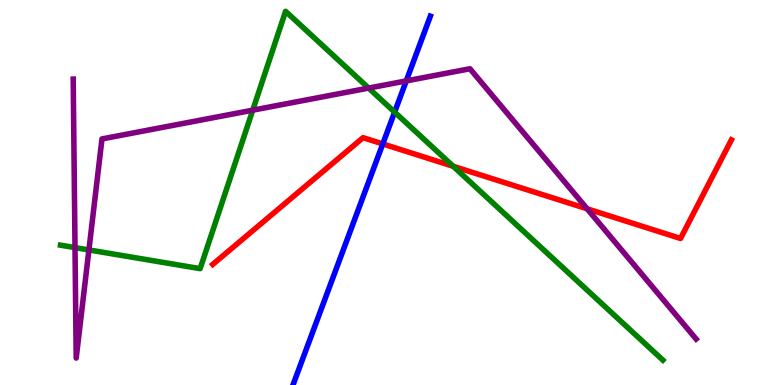[{'lines': ['blue', 'red'], 'intersections': [{'x': 4.94, 'y': 6.26}]}, {'lines': ['green', 'red'], 'intersections': [{'x': 5.85, 'y': 5.68}]}, {'lines': ['purple', 'red'], 'intersections': [{'x': 7.58, 'y': 4.58}]}, {'lines': ['blue', 'green'], 'intersections': [{'x': 5.09, 'y': 7.09}]}, {'lines': ['blue', 'purple'], 'intersections': [{'x': 5.24, 'y': 7.9}]}, {'lines': ['green', 'purple'], 'intersections': [{'x': 0.968, 'y': 3.57}, {'x': 1.15, 'y': 3.51}, {'x': 3.26, 'y': 7.14}, {'x': 4.76, 'y': 7.71}]}]